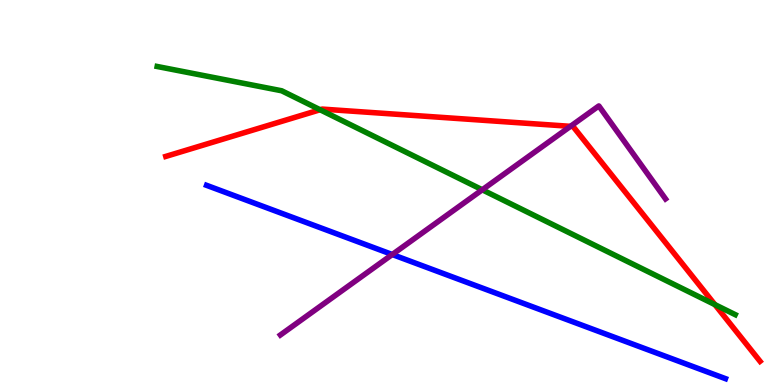[{'lines': ['blue', 'red'], 'intersections': []}, {'lines': ['green', 'red'], 'intersections': [{'x': 4.13, 'y': 7.15}, {'x': 9.22, 'y': 2.09}]}, {'lines': ['purple', 'red'], 'intersections': [{'x': 7.36, 'y': 6.72}]}, {'lines': ['blue', 'green'], 'intersections': []}, {'lines': ['blue', 'purple'], 'intersections': [{'x': 5.06, 'y': 3.39}]}, {'lines': ['green', 'purple'], 'intersections': [{'x': 6.22, 'y': 5.07}]}]